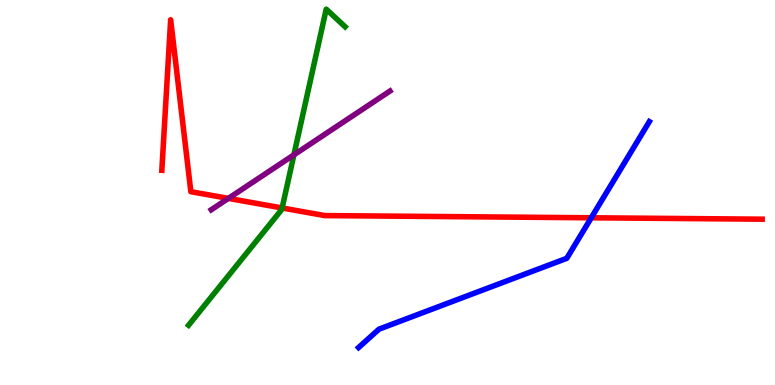[{'lines': ['blue', 'red'], 'intersections': [{'x': 7.63, 'y': 4.34}]}, {'lines': ['green', 'red'], 'intersections': [{'x': 3.64, 'y': 4.6}]}, {'lines': ['purple', 'red'], 'intersections': [{'x': 2.95, 'y': 4.85}]}, {'lines': ['blue', 'green'], 'intersections': []}, {'lines': ['blue', 'purple'], 'intersections': []}, {'lines': ['green', 'purple'], 'intersections': [{'x': 3.79, 'y': 5.98}]}]